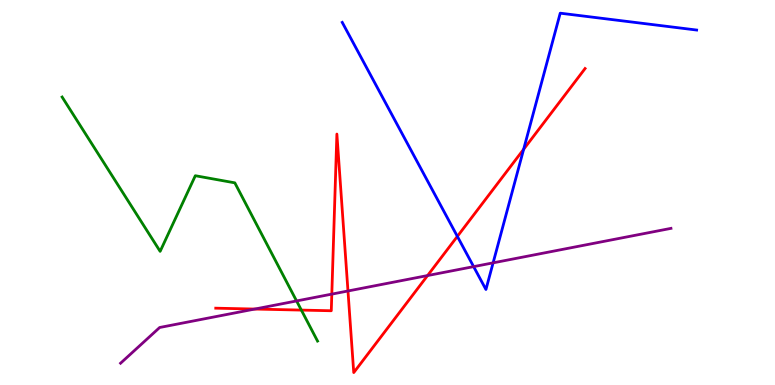[{'lines': ['blue', 'red'], 'intersections': [{'x': 5.9, 'y': 3.86}, {'x': 6.76, 'y': 6.12}]}, {'lines': ['green', 'red'], 'intersections': [{'x': 3.89, 'y': 1.95}]}, {'lines': ['purple', 'red'], 'intersections': [{'x': 3.29, 'y': 1.97}, {'x': 4.28, 'y': 2.36}, {'x': 4.49, 'y': 2.44}, {'x': 5.52, 'y': 2.84}]}, {'lines': ['blue', 'green'], 'intersections': []}, {'lines': ['blue', 'purple'], 'intersections': [{'x': 6.11, 'y': 3.07}, {'x': 6.36, 'y': 3.17}]}, {'lines': ['green', 'purple'], 'intersections': [{'x': 3.83, 'y': 2.18}]}]